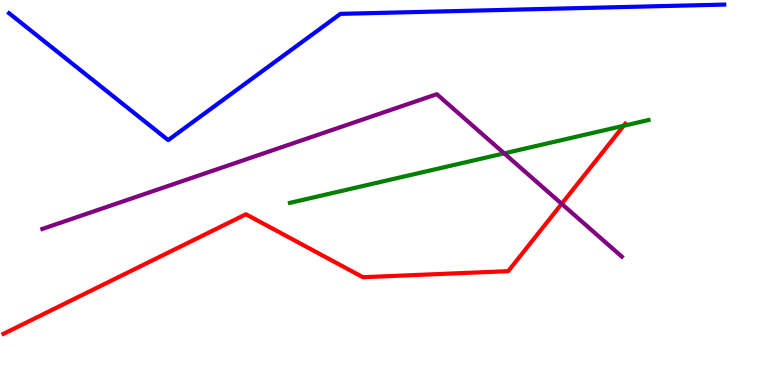[{'lines': ['blue', 'red'], 'intersections': []}, {'lines': ['green', 'red'], 'intersections': [{'x': 8.05, 'y': 6.73}]}, {'lines': ['purple', 'red'], 'intersections': [{'x': 7.25, 'y': 4.71}]}, {'lines': ['blue', 'green'], 'intersections': []}, {'lines': ['blue', 'purple'], 'intersections': []}, {'lines': ['green', 'purple'], 'intersections': [{'x': 6.51, 'y': 6.02}]}]